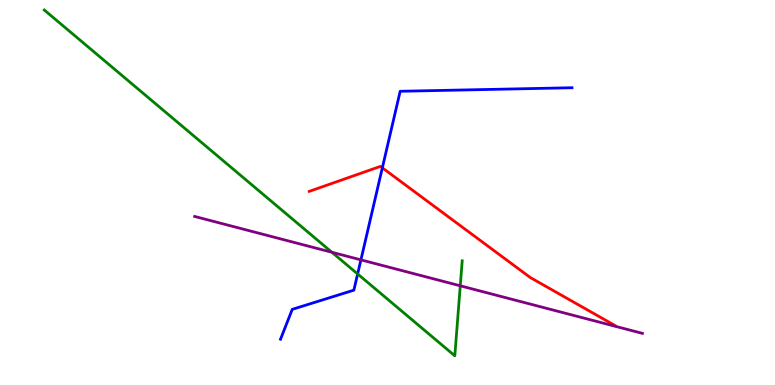[{'lines': ['blue', 'red'], 'intersections': [{'x': 4.93, 'y': 5.64}]}, {'lines': ['green', 'red'], 'intersections': []}, {'lines': ['purple', 'red'], 'intersections': []}, {'lines': ['blue', 'green'], 'intersections': [{'x': 4.61, 'y': 2.88}]}, {'lines': ['blue', 'purple'], 'intersections': [{'x': 4.66, 'y': 3.25}]}, {'lines': ['green', 'purple'], 'intersections': [{'x': 4.28, 'y': 3.45}, {'x': 5.94, 'y': 2.58}]}]